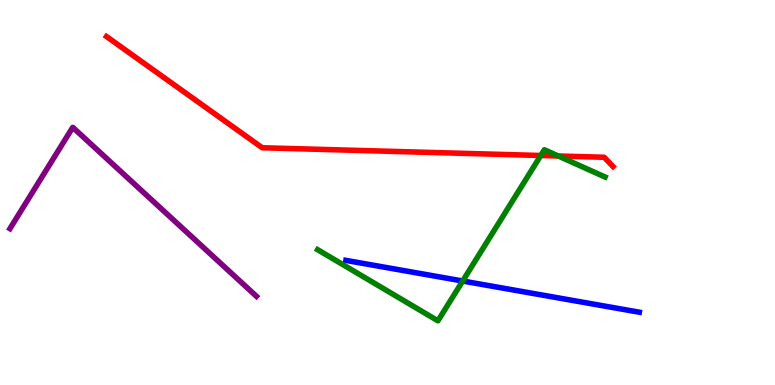[{'lines': ['blue', 'red'], 'intersections': []}, {'lines': ['green', 'red'], 'intersections': [{'x': 6.98, 'y': 5.96}, {'x': 7.2, 'y': 5.95}]}, {'lines': ['purple', 'red'], 'intersections': []}, {'lines': ['blue', 'green'], 'intersections': [{'x': 5.97, 'y': 2.7}]}, {'lines': ['blue', 'purple'], 'intersections': []}, {'lines': ['green', 'purple'], 'intersections': []}]